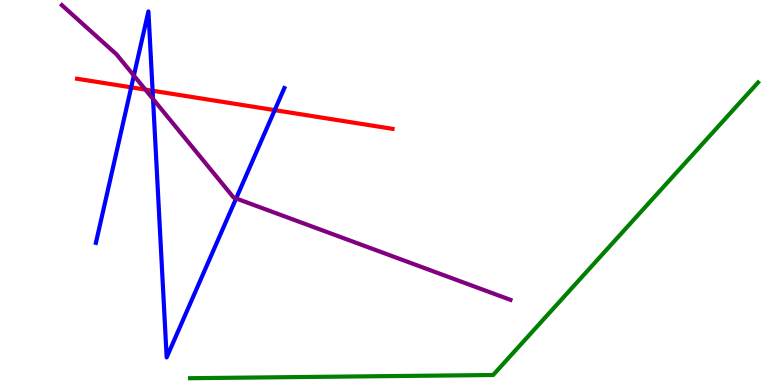[{'lines': ['blue', 'red'], 'intersections': [{'x': 1.69, 'y': 7.73}, {'x': 1.97, 'y': 7.64}, {'x': 3.54, 'y': 7.14}]}, {'lines': ['green', 'red'], 'intersections': []}, {'lines': ['purple', 'red'], 'intersections': [{'x': 1.88, 'y': 7.67}]}, {'lines': ['blue', 'green'], 'intersections': []}, {'lines': ['blue', 'purple'], 'intersections': [{'x': 1.73, 'y': 8.04}, {'x': 1.97, 'y': 7.43}, {'x': 3.05, 'y': 4.85}]}, {'lines': ['green', 'purple'], 'intersections': []}]